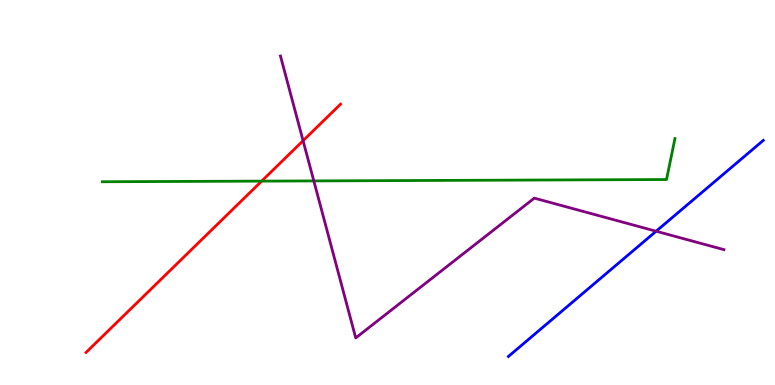[{'lines': ['blue', 'red'], 'intersections': []}, {'lines': ['green', 'red'], 'intersections': [{'x': 3.38, 'y': 5.3}]}, {'lines': ['purple', 'red'], 'intersections': [{'x': 3.91, 'y': 6.35}]}, {'lines': ['blue', 'green'], 'intersections': []}, {'lines': ['blue', 'purple'], 'intersections': [{'x': 8.47, 'y': 3.99}]}, {'lines': ['green', 'purple'], 'intersections': [{'x': 4.05, 'y': 5.3}]}]